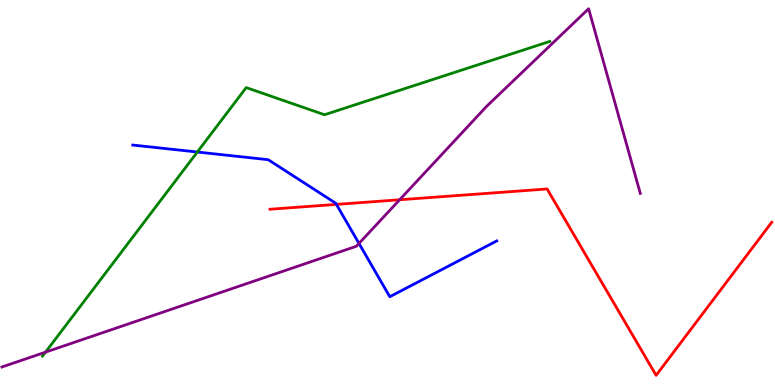[{'lines': ['blue', 'red'], 'intersections': [{'x': 4.34, 'y': 4.69}]}, {'lines': ['green', 'red'], 'intersections': []}, {'lines': ['purple', 'red'], 'intersections': [{'x': 5.16, 'y': 4.81}]}, {'lines': ['blue', 'green'], 'intersections': [{'x': 2.55, 'y': 6.05}]}, {'lines': ['blue', 'purple'], 'intersections': [{'x': 4.63, 'y': 3.68}]}, {'lines': ['green', 'purple'], 'intersections': [{'x': 0.587, 'y': 0.853}]}]